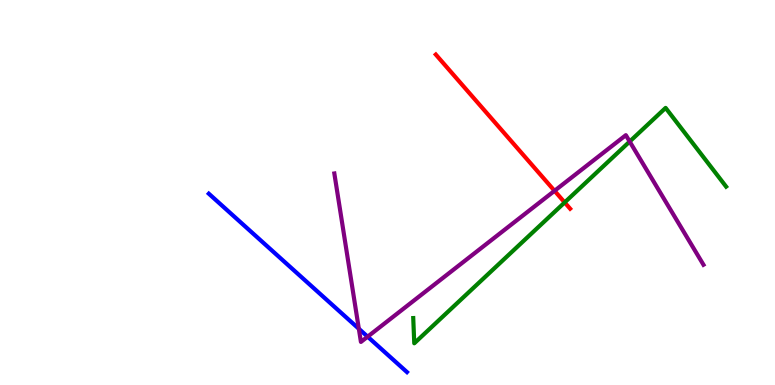[{'lines': ['blue', 'red'], 'intersections': []}, {'lines': ['green', 'red'], 'intersections': [{'x': 7.29, 'y': 4.74}]}, {'lines': ['purple', 'red'], 'intersections': [{'x': 7.16, 'y': 5.04}]}, {'lines': ['blue', 'green'], 'intersections': []}, {'lines': ['blue', 'purple'], 'intersections': [{'x': 4.63, 'y': 1.46}, {'x': 4.74, 'y': 1.26}]}, {'lines': ['green', 'purple'], 'intersections': [{'x': 8.12, 'y': 6.32}]}]